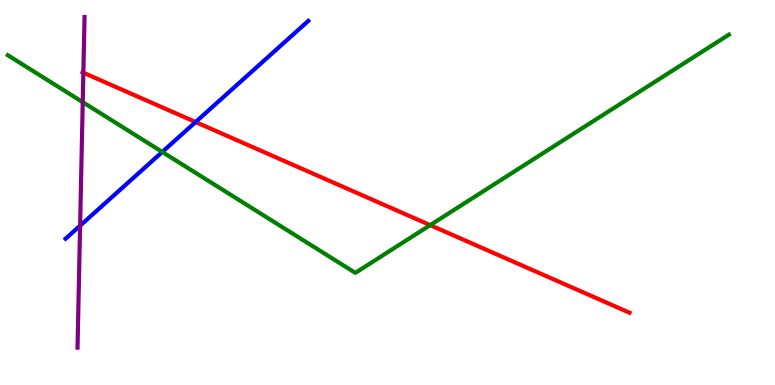[{'lines': ['blue', 'red'], 'intersections': [{'x': 2.52, 'y': 6.83}]}, {'lines': ['green', 'red'], 'intersections': [{'x': 5.55, 'y': 4.15}]}, {'lines': ['purple', 'red'], 'intersections': [{'x': 1.08, 'y': 8.11}]}, {'lines': ['blue', 'green'], 'intersections': [{'x': 2.09, 'y': 6.05}]}, {'lines': ['blue', 'purple'], 'intersections': [{'x': 1.03, 'y': 4.14}]}, {'lines': ['green', 'purple'], 'intersections': [{'x': 1.07, 'y': 7.35}]}]